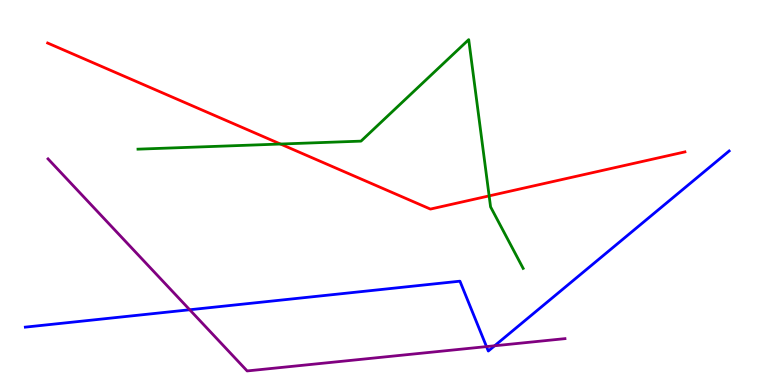[{'lines': ['blue', 'red'], 'intersections': []}, {'lines': ['green', 'red'], 'intersections': [{'x': 3.62, 'y': 6.26}, {'x': 6.31, 'y': 4.91}]}, {'lines': ['purple', 'red'], 'intersections': []}, {'lines': ['blue', 'green'], 'intersections': []}, {'lines': ['blue', 'purple'], 'intersections': [{'x': 2.45, 'y': 1.95}, {'x': 6.28, 'y': 0.997}, {'x': 6.38, 'y': 1.02}]}, {'lines': ['green', 'purple'], 'intersections': []}]